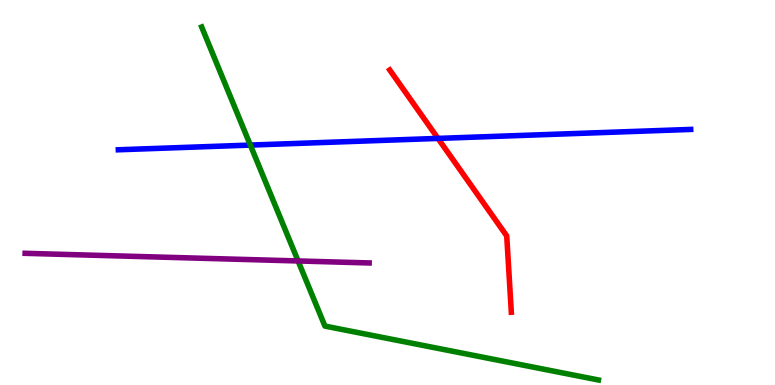[{'lines': ['blue', 'red'], 'intersections': [{'x': 5.65, 'y': 6.4}]}, {'lines': ['green', 'red'], 'intersections': []}, {'lines': ['purple', 'red'], 'intersections': []}, {'lines': ['blue', 'green'], 'intersections': [{'x': 3.23, 'y': 6.23}]}, {'lines': ['blue', 'purple'], 'intersections': []}, {'lines': ['green', 'purple'], 'intersections': [{'x': 3.85, 'y': 3.22}]}]